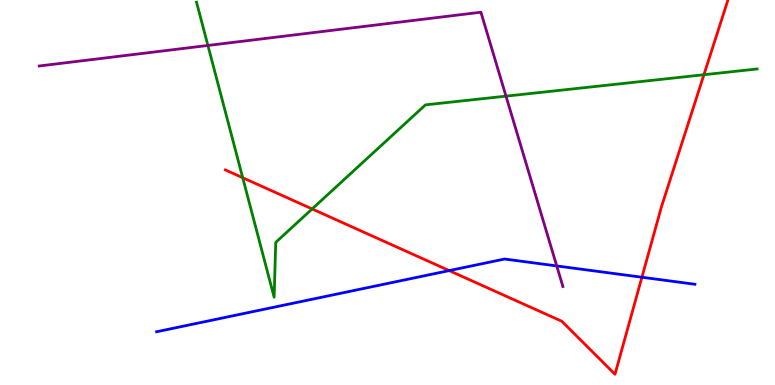[{'lines': ['blue', 'red'], 'intersections': [{'x': 5.8, 'y': 2.97}, {'x': 8.28, 'y': 2.8}]}, {'lines': ['green', 'red'], 'intersections': [{'x': 3.13, 'y': 5.38}, {'x': 4.03, 'y': 4.57}, {'x': 9.08, 'y': 8.06}]}, {'lines': ['purple', 'red'], 'intersections': []}, {'lines': ['blue', 'green'], 'intersections': []}, {'lines': ['blue', 'purple'], 'intersections': [{'x': 7.18, 'y': 3.09}]}, {'lines': ['green', 'purple'], 'intersections': [{'x': 2.68, 'y': 8.82}, {'x': 6.53, 'y': 7.5}]}]